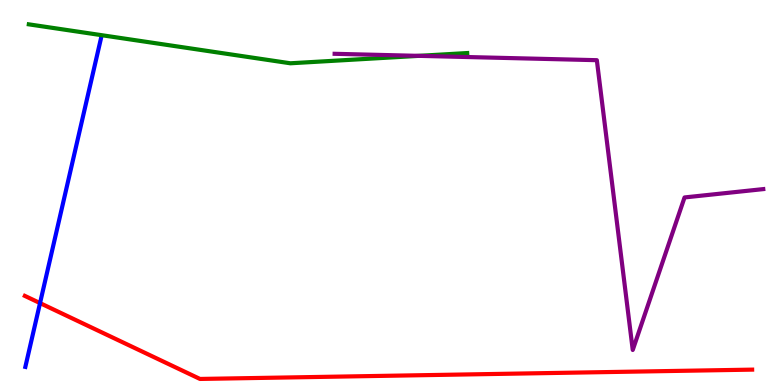[{'lines': ['blue', 'red'], 'intersections': [{'x': 0.517, 'y': 2.13}]}, {'lines': ['green', 'red'], 'intersections': []}, {'lines': ['purple', 'red'], 'intersections': []}, {'lines': ['blue', 'green'], 'intersections': []}, {'lines': ['blue', 'purple'], 'intersections': []}, {'lines': ['green', 'purple'], 'intersections': [{'x': 5.4, 'y': 8.55}]}]